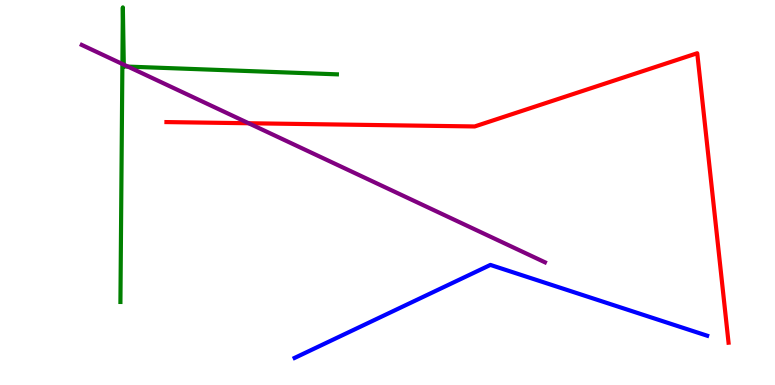[{'lines': ['blue', 'red'], 'intersections': []}, {'lines': ['green', 'red'], 'intersections': []}, {'lines': ['purple', 'red'], 'intersections': [{'x': 3.21, 'y': 6.8}]}, {'lines': ['blue', 'green'], 'intersections': []}, {'lines': ['blue', 'purple'], 'intersections': []}, {'lines': ['green', 'purple'], 'intersections': [{'x': 1.58, 'y': 8.34}, {'x': 1.6, 'y': 8.32}, {'x': 1.65, 'y': 8.27}]}]